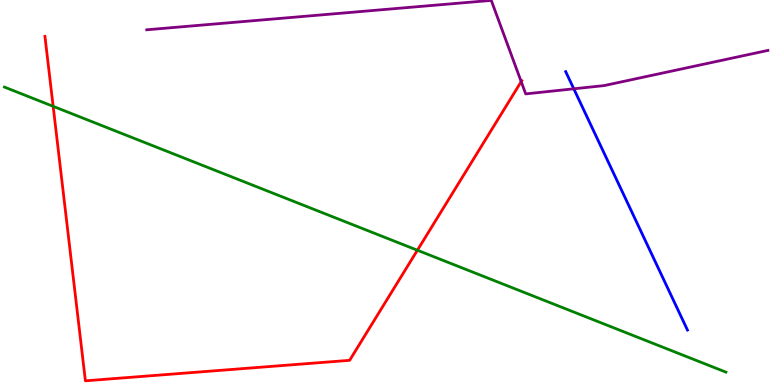[{'lines': ['blue', 'red'], 'intersections': []}, {'lines': ['green', 'red'], 'intersections': [{'x': 0.686, 'y': 7.24}, {'x': 5.39, 'y': 3.5}]}, {'lines': ['purple', 'red'], 'intersections': [{'x': 6.73, 'y': 7.88}]}, {'lines': ['blue', 'green'], 'intersections': []}, {'lines': ['blue', 'purple'], 'intersections': [{'x': 7.4, 'y': 7.69}]}, {'lines': ['green', 'purple'], 'intersections': []}]